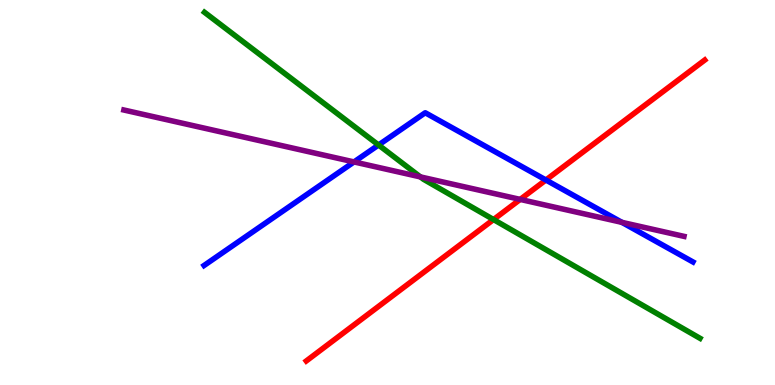[{'lines': ['blue', 'red'], 'intersections': [{'x': 7.04, 'y': 5.32}]}, {'lines': ['green', 'red'], 'intersections': [{'x': 6.37, 'y': 4.3}]}, {'lines': ['purple', 'red'], 'intersections': [{'x': 6.71, 'y': 4.82}]}, {'lines': ['blue', 'green'], 'intersections': [{'x': 4.88, 'y': 6.23}]}, {'lines': ['blue', 'purple'], 'intersections': [{'x': 4.57, 'y': 5.79}, {'x': 8.02, 'y': 4.22}]}, {'lines': ['green', 'purple'], 'intersections': [{'x': 5.42, 'y': 5.41}]}]